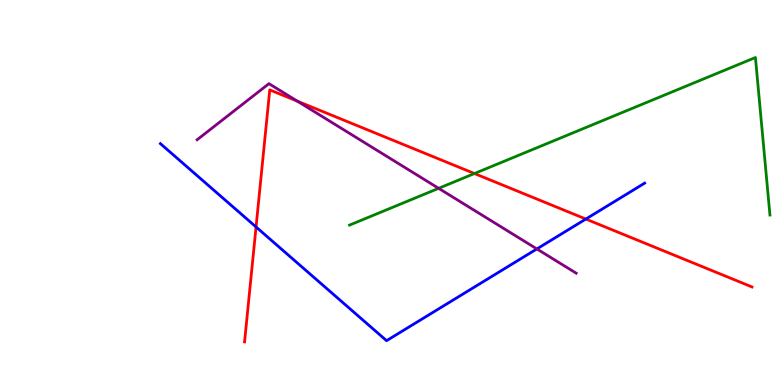[{'lines': ['blue', 'red'], 'intersections': [{'x': 3.3, 'y': 4.1}, {'x': 7.56, 'y': 4.31}]}, {'lines': ['green', 'red'], 'intersections': [{'x': 6.12, 'y': 5.49}]}, {'lines': ['purple', 'red'], 'intersections': [{'x': 3.84, 'y': 7.37}]}, {'lines': ['blue', 'green'], 'intersections': []}, {'lines': ['blue', 'purple'], 'intersections': [{'x': 6.93, 'y': 3.53}]}, {'lines': ['green', 'purple'], 'intersections': [{'x': 5.66, 'y': 5.11}]}]